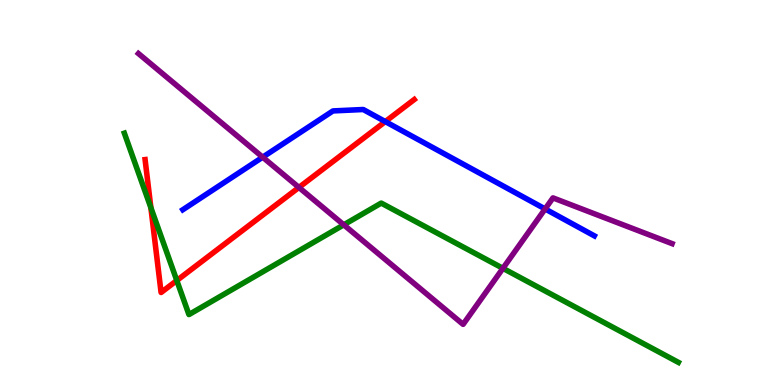[{'lines': ['blue', 'red'], 'intersections': [{'x': 4.97, 'y': 6.84}]}, {'lines': ['green', 'red'], 'intersections': [{'x': 1.95, 'y': 4.61}, {'x': 2.28, 'y': 2.71}]}, {'lines': ['purple', 'red'], 'intersections': [{'x': 3.86, 'y': 5.13}]}, {'lines': ['blue', 'green'], 'intersections': []}, {'lines': ['blue', 'purple'], 'intersections': [{'x': 3.39, 'y': 5.92}, {'x': 7.03, 'y': 4.57}]}, {'lines': ['green', 'purple'], 'intersections': [{'x': 4.44, 'y': 4.16}, {'x': 6.49, 'y': 3.03}]}]